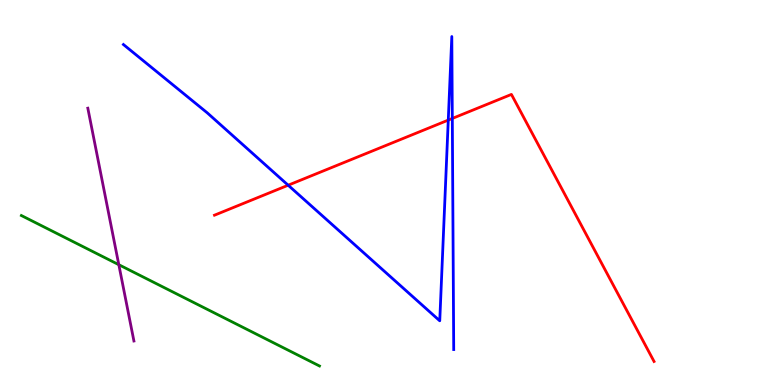[{'lines': ['blue', 'red'], 'intersections': [{'x': 3.72, 'y': 5.19}, {'x': 5.78, 'y': 6.88}, {'x': 5.84, 'y': 6.92}]}, {'lines': ['green', 'red'], 'intersections': []}, {'lines': ['purple', 'red'], 'intersections': []}, {'lines': ['blue', 'green'], 'intersections': []}, {'lines': ['blue', 'purple'], 'intersections': []}, {'lines': ['green', 'purple'], 'intersections': [{'x': 1.53, 'y': 3.12}]}]